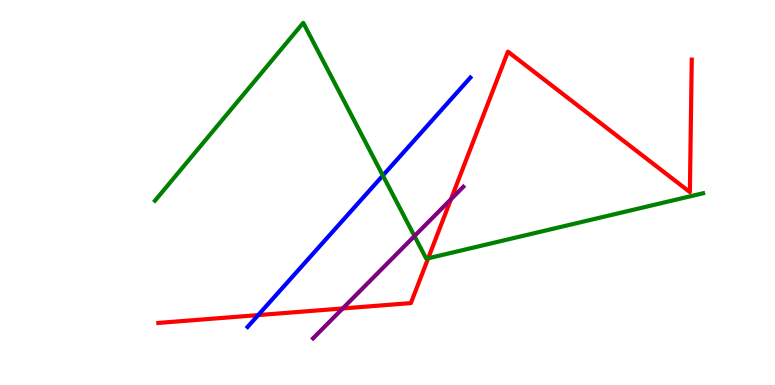[{'lines': ['blue', 'red'], 'intersections': [{'x': 3.33, 'y': 1.82}]}, {'lines': ['green', 'red'], 'intersections': [{'x': 5.52, 'y': 3.29}]}, {'lines': ['purple', 'red'], 'intersections': [{'x': 4.42, 'y': 1.99}, {'x': 5.82, 'y': 4.82}]}, {'lines': ['blue', 'green'], 'intersections': [{'x': 4.94, 'y': 5.44}]}, {'lines': ['blue', 'purple'], 'intersections': []}, {'lines': ['green', 'purple'], 'intersections': [{'x': 5.35, 'y': 3.87}]}]